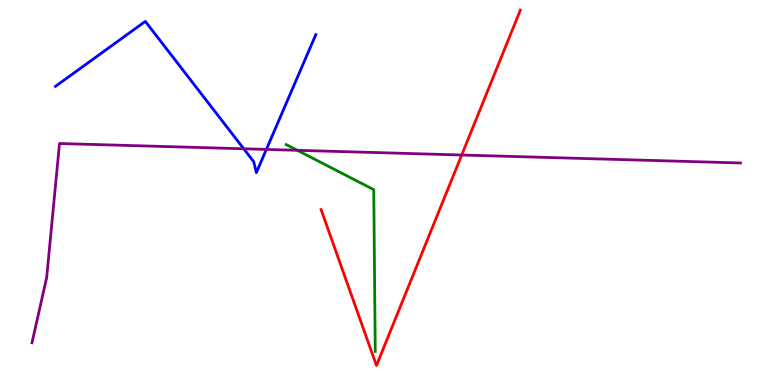[{'lines': ['blue', 'red'], 'intersections': []}, {'lines': ['green', 'red'], 'intersections': []}, {'lines': ['purple', 'red'], 'intersections': [{'x': 5.96, 'y': 5.97}]}, {'lines': ['blue', 'green'], 'intersections': []}, {'lines': ['blue', 'purple'], 'intersections': [{'x': 3.14, 'y': 6.14}, {'x': 3.44, 'y': 6.12}]}, {'lines': ['green', 'purple'], 'intersections': [{'x': 3.84, 'y': 6.1}]}]